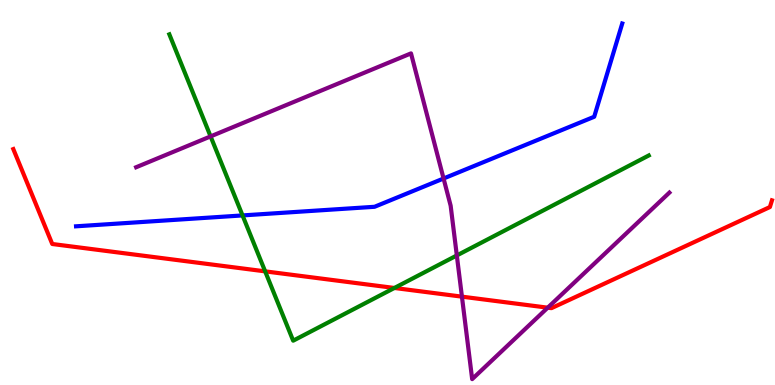[{'lines': ['blue', 'red'], 'intersections': []}, {'lines': ['green', 'red'], 'intersections': [{'x': 3.42, 'y': 2.95}, {'x': 5.09, 'y': 2.52}]}, {'lines': ['purple', 'red'], 'intersections': [{'x': 5.96, 'y': 2.29}, {'x': 7.07, 'y': 2.01}]}, {'lines': ['blue', 'green'], 'intersections': [{'x': 3.13, 'y': 4.4}]}, {'lines': ['blue', 'purple'], 'intersections': [{'x': 5.72, 'y': 5.36}]}, {'lines': ['green', 'purple'], 'intersections': [{'x': 2.72, 'y': 6.46}, {'x': 5.89, 'y': 3.36}]}]